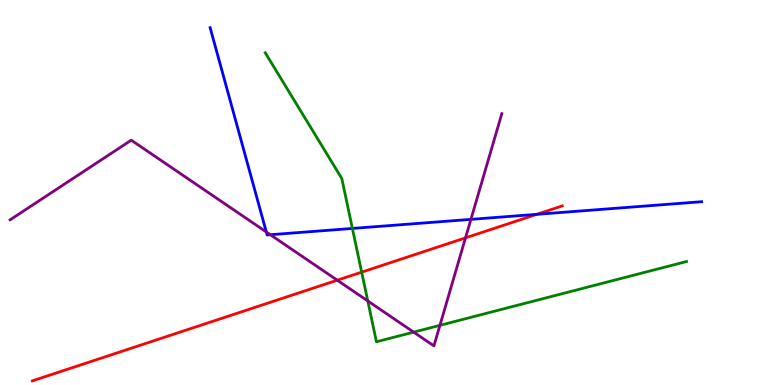[{'lines': ['blue', 'red'], 'intersections': [{'x': 6.93, 'y': 4.43}]}, {'lines': ['green', 'red'], 'intersections': [{'x': 4.67, 'y': 2.93}]}, {'lines': ['purple', 'red'], 'intersections': [{'x': 4.35, 'y': 2.72}, {'x': 6.01, 'y': 3.82}]}, {'lines': ['blue', 'green'], 'intersections': [{'x': 4.55, 'y': 4.07}]}, {'lines': ['blue', 'purple'], 'intersections': [{'x': 3.44, 'y': 3.97}, {'x': 3.49, 'y': 3.9}, {'x': 6.08, 'y': 4.3}]}, {'lines': ['green', 'purple'], 'intersections': [{'x': 4.75, 'y': 2.18}, {'x': 5.34, 'y': 1.37}, {'x': 5.68, 'y': 1.55}]}]